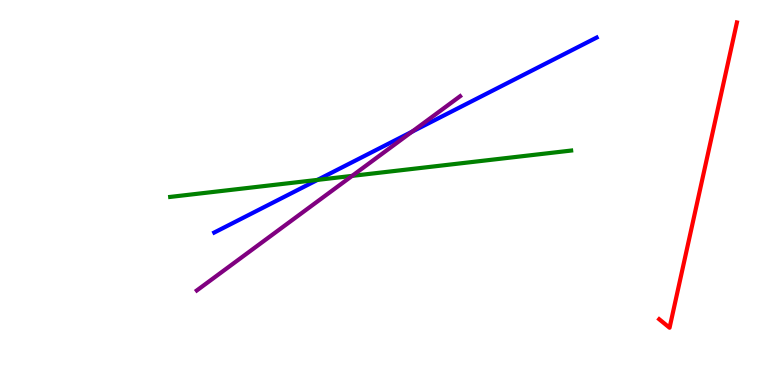[{'lines': ['blue', 'red'], 'intersections': []}, {'lines': ['green', 'red'], 'intersections': []}, {'lines': ['purple', 'red'], 'intersections': []}, {'lines': ['blue', 'green'], 'intersections': [{'x': 4.1, 'y': 5.33}]}, {'lines': ['blue', 'purple'], 'intersections': [{'x': 5.32, 'y': 6.58}]}, {'lines': ['green', 'purple'], 'intersections': [{'x': 4.54, 'y': 5.43}]}]